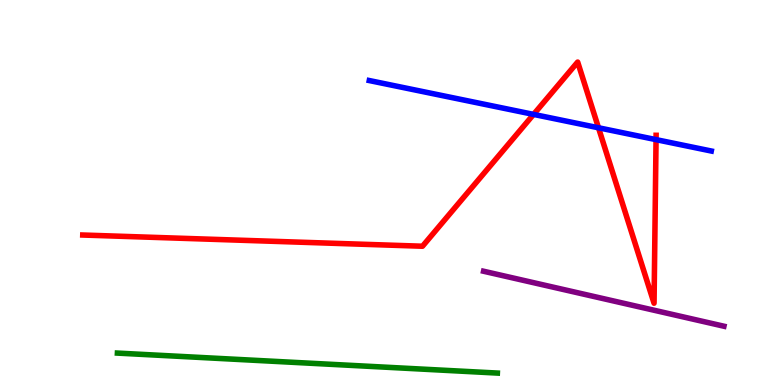[{'lines': ['blue', 'red'], 'intersections': [{'x': 6.88, 'y': 7.03}, {'x': 7.72, 'y': 6.68}, {'x': 8.47, 'y': 6.37}]}, {'lines': ['green', 'red'], 'intersections': []}, {'lines': ['purple', 'red'], 'intersections': []}, {'lines': ['blue', 'green'], 'intersections': []}, {'lines': ['blue', 'purple'], 'intersections': []}, {'lines': ['green', 'purple'], 'intersections': []}]